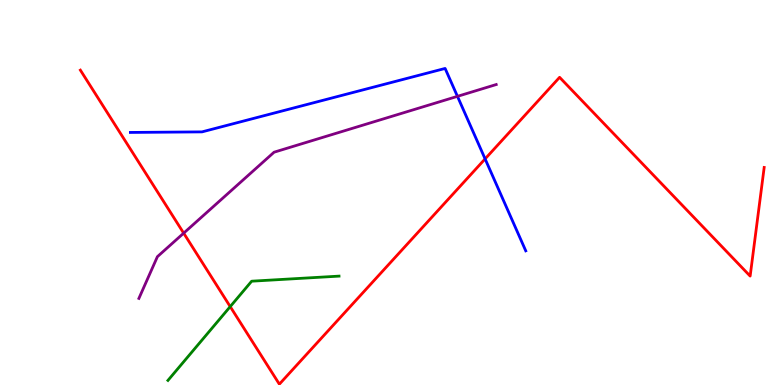[{'lines': ['blue', 'red'], 'intersections': [{'x': 6.26, 'y': 5.87}]}, {'lines': ['green', 'red'], 'intersections': [{'x': 2.97, 'y': 2.04}]}, {'lines': ['purple', 'red'], 'intersections': [{'x': 2.37, 'y': 3.94}]}, {'lines': ['blue', 'green'], 'intersections': []}, {'lines': ['blue', 'purple'], 'intersections': [{'x': 5.9, 'y': 7.5}]}, {'lines': ['green', 'purple'], 'intersections': []}]